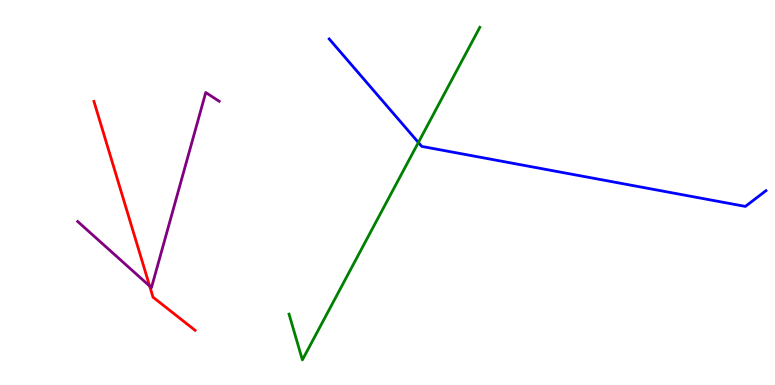[{'lines': ['blue', 'red'], 'intersections': []}, {'lines': ['green', 'red'], 'intersections': []}, {'lines': ['purple', 'red'], 'intersections': [{'x': 1.93, 'y': 2.57}]}, {'lines': ['blue', 'green'], 'intersections': [{'x': 5.4, 'y': 6.3}]}, {'lines': ['blue', 'purple'], 'intersections': []}, {'lines': ['green', 'purple'], 'intersections': []}]